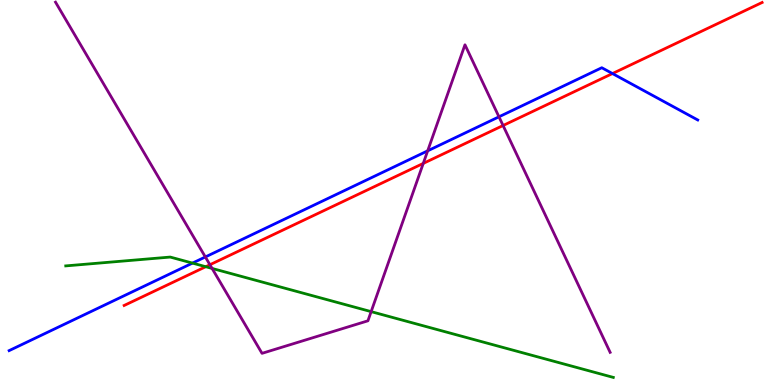[{'lines': ['blue', 'red'], 'intersections': [{'x': 7.9, 'y': 8.09}]}, {'lines': ['green', 'red'], 'intersections': [{'x': 2.65, 'y': 3.07}]}, {'lines': ['purple', 'red'], 'intersections': [{'x': 2.71, 'y': 3.12}, {'x': 5.46, 'y': 5.76}, {'x': 6.49, 'y': 6.74}]}, {'lines': ['blue', 'green'], 'intersections': [{'x': 2.48, 'y': 3.17}]}, {'lines': ['blue', 'purple'], 'intersections': [{'x': 2.65, 'y': 3.33}, {'x': 5.52, 'y': 6.08}, {'x': 6.44, 'y': 6.97}]}, {'lines': ['green', 'purple'], 'intersections': [{'x': 2.74, 'y': 3.03}, {'x': 4.79, 'y': 1.91}]}]